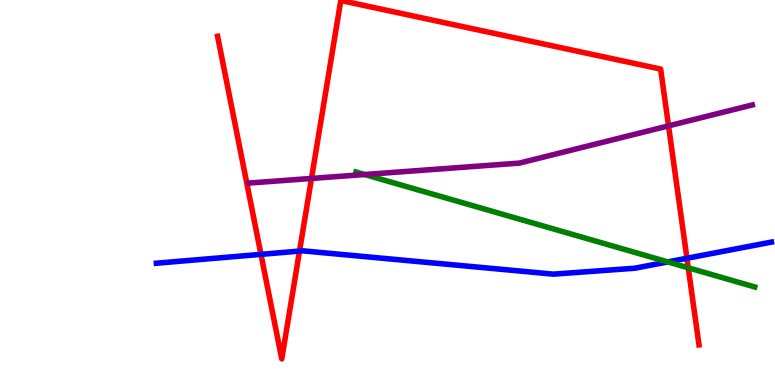[{'lines': ['blue', 'red'], 'intersections': [{'x': 3.37, 'y': 3.39}, {'x': 3.86, 'y': 3.48}, {'x': 8.86, 'y': 3.29}]}, {'lines': ['green', 'red'], 'intersections': [{'x': 8.88, 'y': 3.04}]}, {'lines': ['purple', 'red'], 'intersections': [{'x': 4.02, 'y': 5.37}, {'x': 8.63, 'y': 6.73}]}, {'lines': ['blue', 'green'], 'intersections': [{'x': 8.62, 'y': 3.2}]}, {'lines': ['blue', 'purple'], 'intersections': []}, {'lines': ['green', 'purple'], 'intersections': [{'x': 4.71, 'y': 5.47}]}]